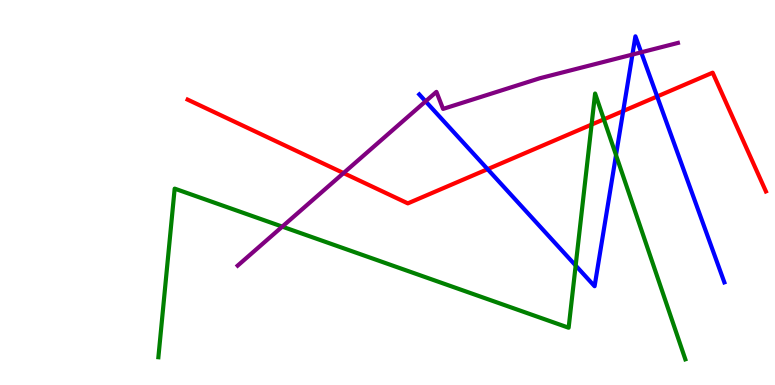[{'lines': ['blue', 'red'], 'intersections': [{'x': 6.29, 'y': 5.61}, {'x': 8.04, 'y': 7.12}, {'x': 8.48, 'y': 7.49}]}, {'lines': ['green', 'red'], 'intersections': [{'x': 7.63, 'y': 6.76}, {'x': 7.79, 'y': 6.9}]}, {'lines': ['purple', 'red'], 'intersections': [{'x': 4.43, 'y': 5.5}]}, {'lines': ['blue', 'green'], 'intersections': [{'x': 7.43, 'y': 3.1}, {'x': 7.95, 'y': 5.97}]}, {'lines': ['blue', 'purple'], 'intersections': [{'x': 5.49, 'y': 7.37}, {'x': 8.16, 'y': 8.58}, {'x': 8.27, 'y': 8.64}]}, {'lines': ['green', 'purple'], 'intersections': [{'x': 3.64, 'y': 4.11}]}]